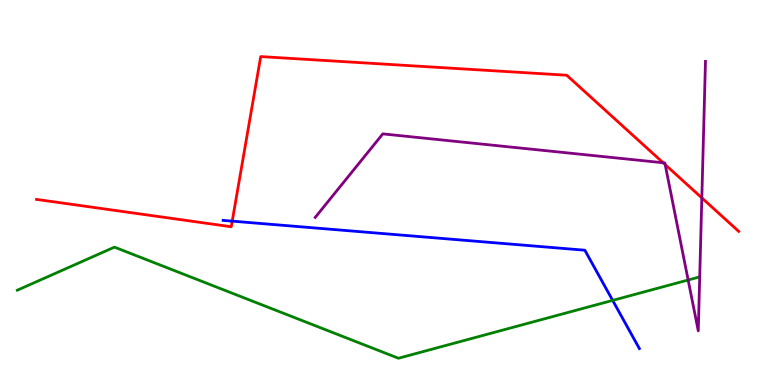[{'lines': ['blue', 'red'], 'intersections': [{'x': 3.0, 'y': 4.26}]}, {'lines': ['green', 'red'], 'intersections': []}, {'lines': ['purple', 'red'], 'intersections': [{'x': 8.56, 'y': 5.77}, {'x': 8.58, 'y': 5.72}, {'x': 9.06, 'y': 4.86}]}, {'lines': ['blue', 'green'], 'intersections': [{'x': 7.91, 'y': 2.2}]}, {'lines': ['blue', 'purple'], 'intersections': []}, {'lines': ['green', 'purple'], 'intersections': [{'x': 8.88, 'y': 2.73}]}]